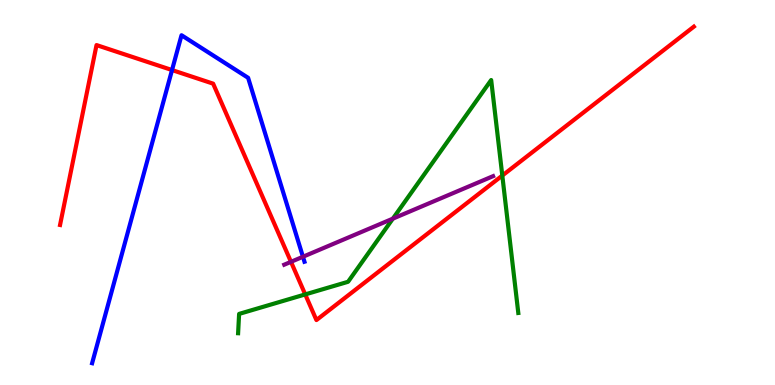[{'lines': ['blue', 'red'], 'intersections': [{'x': 2.22, 'y': 8.18}]}, {'lines': ['green', 'red'], 'intersections': [{'x': 3.94, 'y': 2.35}, {'x': 6.48, 'y': 5.44}]}, {'lines': ['purple', 'red'], 'intersections': [{'x': 3.75, 'y': 3.2}]}, {'lines': ['blue', 'green'], 'intersections': []}, {'lines': ['blue', 'purple'], 'intersections': [{'x': 3.91, 'y': 3.33}]}, {'lines': ['green', 'purple'], 'intersections': [{'x': 5.07, 'y': 4.32}]}]